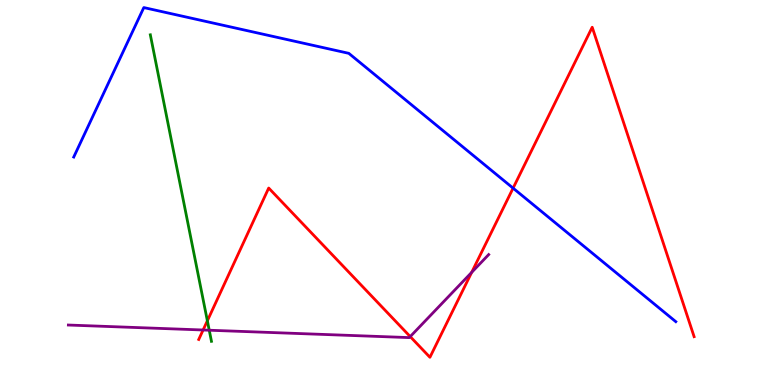[{'lines': ['blue', 'red'], 'intersections': [{'x': 6.62, 'y': 5.11}]}, {'lines': ['green', 'red'], 'intersections': [{'x': 2.68, 'y': 1.67}]}, {'lines': ['purple', 'red'], 'intersections': [{'x': 2.62, 'y': 1.43}, {'x': 5.29, 'y': 1.26}, {'x': 6.09, 'y': 2.93}]}, {'lines': ['blue', 'green'], 'intersections': []}, {'lines': ['blue', 'purple'], 'intersections': []}, {'lines': ['green', 'purple'], 'intersections': [{'x': 2.7, 'y': 1.42}]}]